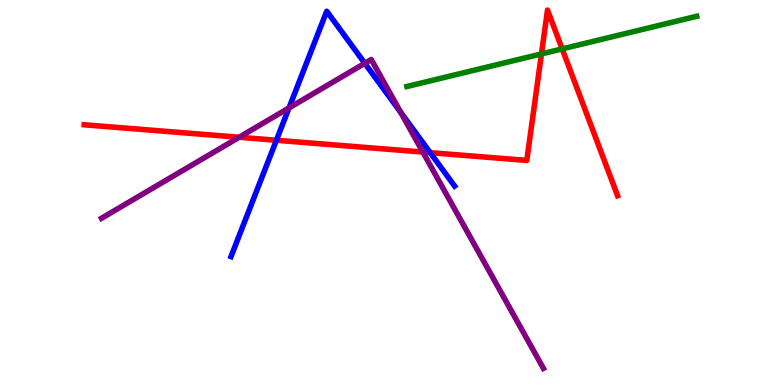[{'lines': ['blue', 'red'], 'intersections': [{'x': 3.57, 'y': 6.36}, {'x': 5.55, 'y': 6.04}]}, {'lines': ['green', 'red'], 'intersections': [{'x': 6.99, 'y': 8.6}, {'x': 7.25, 'y': 8.73}]}, {'lines': ['purple', 'red'], 'intersections': [{'x': 3.09, 'y': 6.43}, {'x': 5.46, 'y': 6.05}]}, {'lines': ['blue', 'green'], 'intersections': []}, {'lines': ['blue', 'purple'], 'intersections': [{'x': 3.73, 'y': 7.2}, {'x': 4.71, 'y': 8.36}, {'x': 5.17, 'y': 7.08}]}, {'lines': ['green', 'purple'], 'intersections': []}]